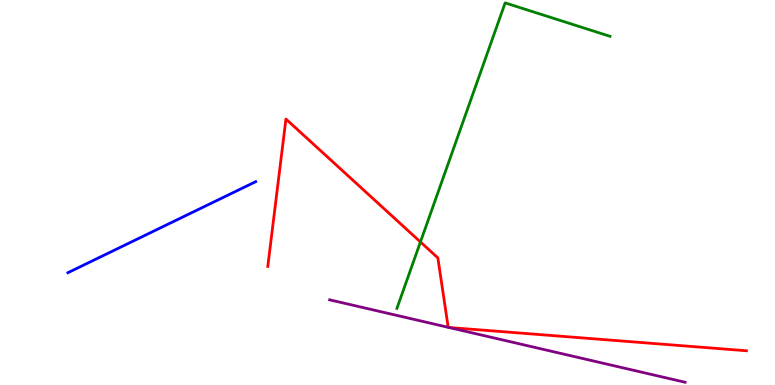[{'lines': ['blue', 'red'], 'intersections': []}, {'lines': ['green', 'red'], 'intersections': [{'x': 5.43, 'y': 3.72}]}, {'lines': ['purple', 'red'], 'intersections': [{'x': 5.78, 'y': 1.5}, {'x': 5.79, 'y': 1.49}]}, {'lines': ['blue', 'green'], 'intersections': []}, {'lines': ['blue', 'purple'], 'intersections': []}, {'lines': ['green', 'purple'], 'intersections': []}]